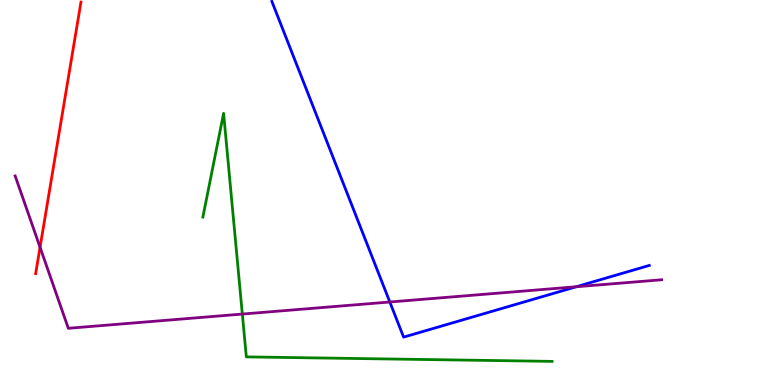[{'lines': ['blue', 'red'], 'intersections': []}, {'lines': ['green', 'red'], 'intersections': []}, {'lines': ['purple', 'red'], 'intersections': [{'x': 0.517, 'y': 3.58}]}, {'lines': ['blue', 'green'], 'intersections': []}, {'lines': ['blue', 'purple'], 'intersections': [{'x': 5.03, 'y': 2.16}, {'x': 7.44, 'y': 2.55}]}, {'lines': ['green', 'purple'], 'intersections': [{'x': 3.13, 'y': 1.84}]}]